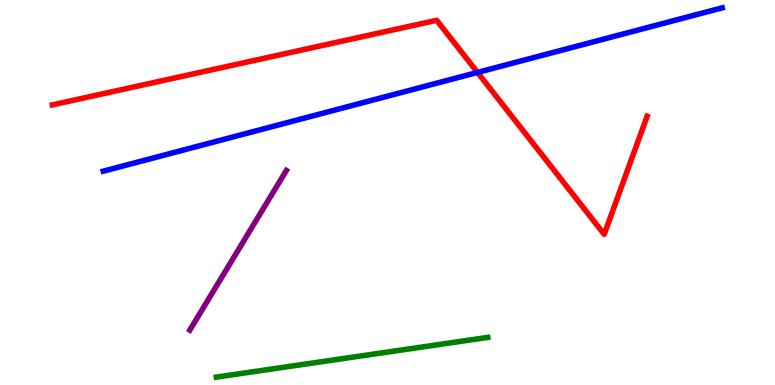[{'lines': ['blue', 'red'], 'intersections': [{'x': 6.16, 'y': 8.12}]}, {'lines': ['green', 'red'], 'intersections': []}, {'lines': ['purple', 'red'], 'intersections': []}, {'lines': ['blue', 'green'], 'intersections': []}, {'lines': ['blue', 'purple'], 'intersections': []}, {'lines': ['green', 'purple'], 'intersections': []}]